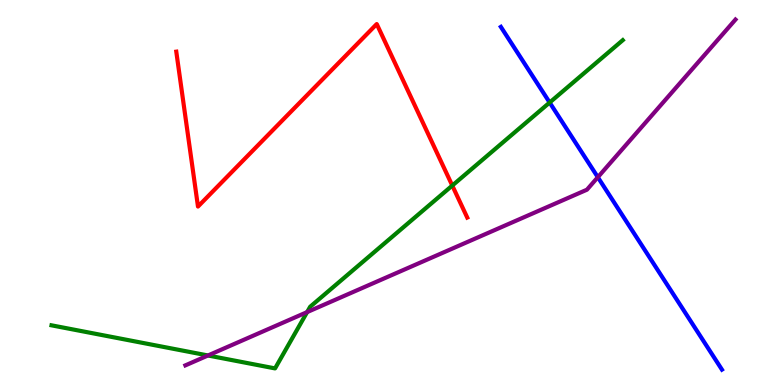[{'lines': ['blue', 'red'], 'intersections': []}, {'lines': ['green', 'red'], 'intersections': [{'x': 5.84, 'y': 5.18}]}, {'lines': ['purple', 'red'], 'intersections': []}, {'lines': ['blue', 'green'], 'intersections': [{'x': 7.09, 'y': 7.34}]}, {'lines': ['blue', 'purple'], 'intersections': [{'x': 7.71, 'y': 5.4}]}, {'lines': ['green', 'purple'], 'intersections': [{'x': 2.68, 'y': 0.767}, {'x': 3.96, 'y': 1.89}]}]